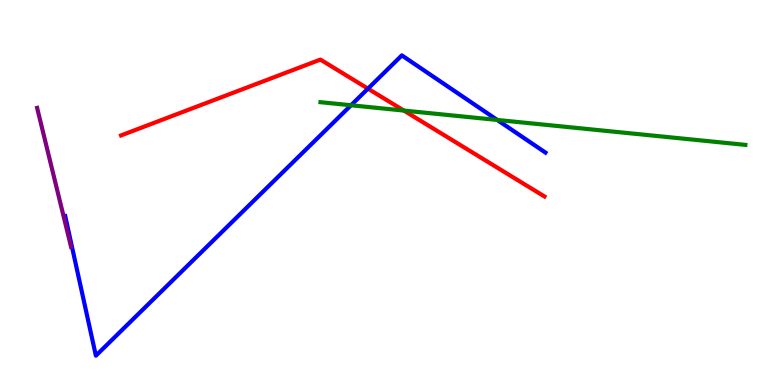[{'lines': ['blue', 'red'], 'intersections': [{'x': 4.75, 'y': 7.7}]}, {'lines': ['green', 'red'], 'intersections': [{'x': 5.21, 'y': 7.13}]}, {'lines': ['purple', 'red'], 'intersections': []}, {'lines': ['blue', 'green'], 'intersections': [{'x': 4.53, 'y': 7.27}, {'x': 6.42, 'y': 6.88}]}, {'lines': ['blue', 'purple'], 'intersections': []}, {'lines': ['green', 'purple'], 'intersections': []}]